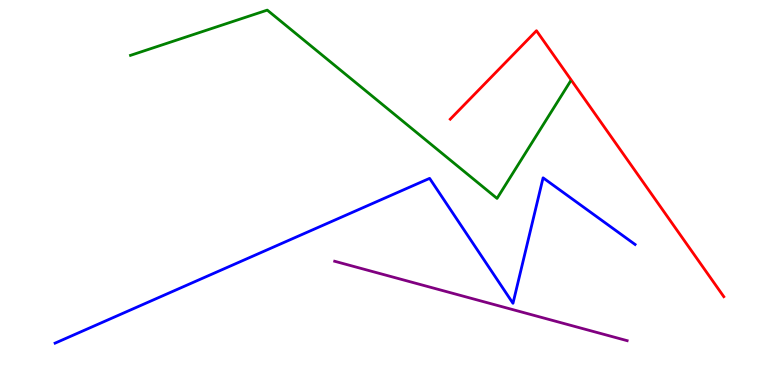[{'lines': ['blue', 'red'], 'intersections': []}, {'lines': ['green', 'red'], 'intersections': []}, {'lines': ['purple', 'red'], 'intersections': []}, {'lines': ['blue', 'green'], 'intersections': []}, {'lines': ['blue', 'purple'], 'intersections': []}, {'lines': ['green', 'purple'], 'intersections': []}]